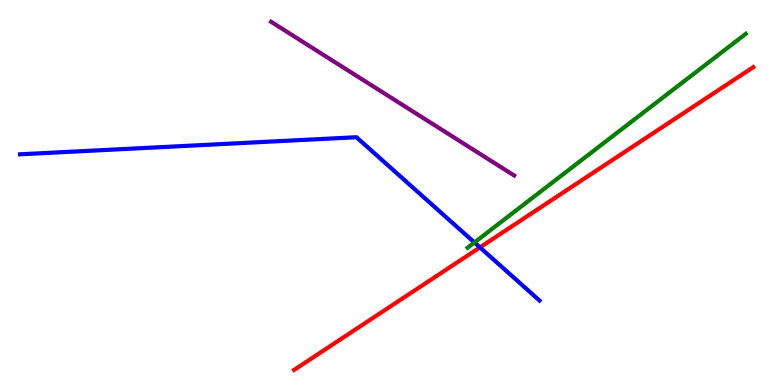[{'lines': ['blue', 'red'], 'intersections': [{'x': 6.19, 'y': 3.57}]}, {'lines': ['green', 'red'], 'intersections': []}, {'lines': ['purple', 'red'], 'intersections': []}, {'lines': ['blue', 'green'], 'intersections': [{'x': 6.12, 'y': 3.7}]}, {'lines': ['blue', 'purple'], 'intersections': []}, {'lines': ['green', 'purple'], 'intersections': []}]